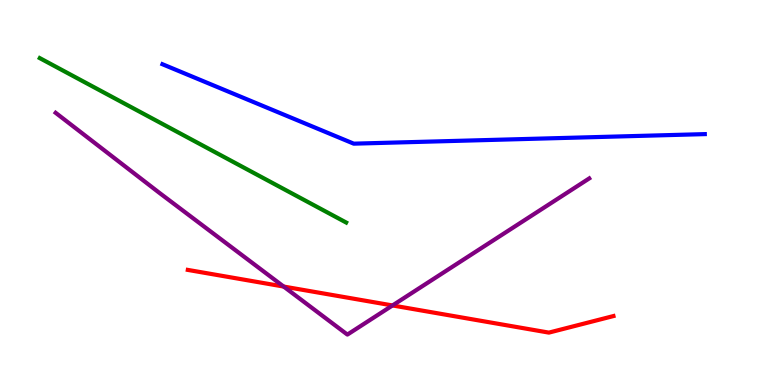[{'lines': ['blue', 'red'], 'intersections': []}, {'lines': ['green', 'red'], 'intersections': []}, {'lines': ['purple', 'red'], 'intersections': [{'x': 3.66, 'y': 2.56}, {'x': 5.06, 'y': 2.07}]}, {'lines': ['blue', 'green'], 'intersections': []}, {'lines': ['blue', 'purple'], 'intersections': []}, {'lines': ['green', 'purple'], 'intersections': []}]